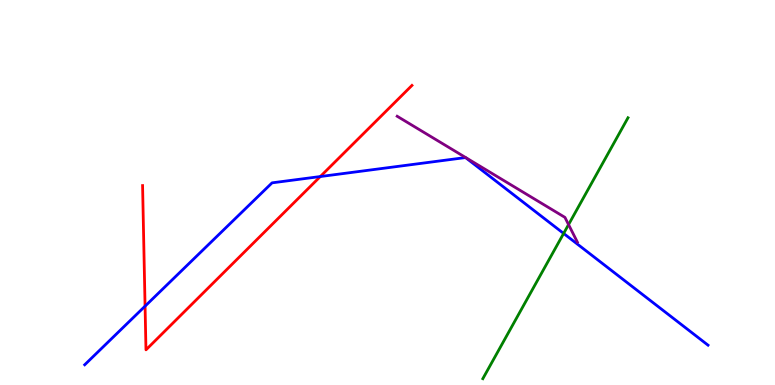[{'lines': ['blue', 'red'], 'intersections': [{'x': 1.87, 'y': 2.05}, {'x': 4.13, 'y': 5.41}]}, {'lines': ['green', 'red'], 'intersections': []}, {'lines': ['purple', 'red'], 'intersections': []}, {'lines': ['blue', 'green'], 'intersections': [{'x': 7.27, 'y': 3.94}]}, {'lines': ['blue', 'purple'], 'intersections': []}, {'lines': ['green', 'purple'], 'intersections': [{'x': 7.34, 'y': 4.17}]}]